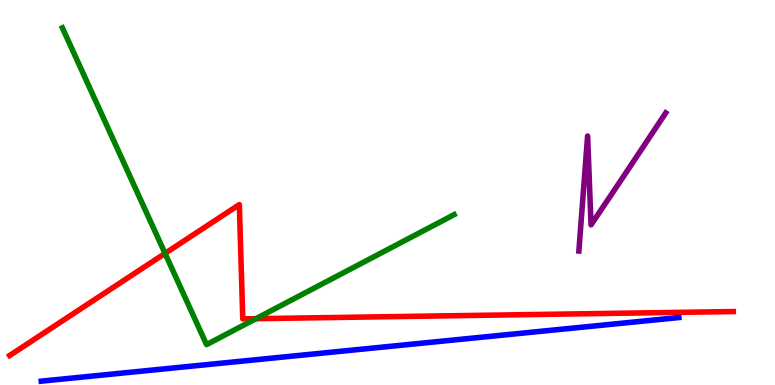[{'lines': ['blue', 'red'], 'intersections': []}, {'lines': ['green', 'red'], 'intersections': [{'x': 2.13, 'y': 3.42}, {'x': 3.3, 'y': 1.72}]}, {'lines': ['purple', 'red'], 'intersections': []}, {'lines': ['blue', 'green'], 'intersections': []}, {'lines': ['blue', 'purple'], 'intersections': []}, {'lines': ['green', 'purple'], 'intersections': []}]